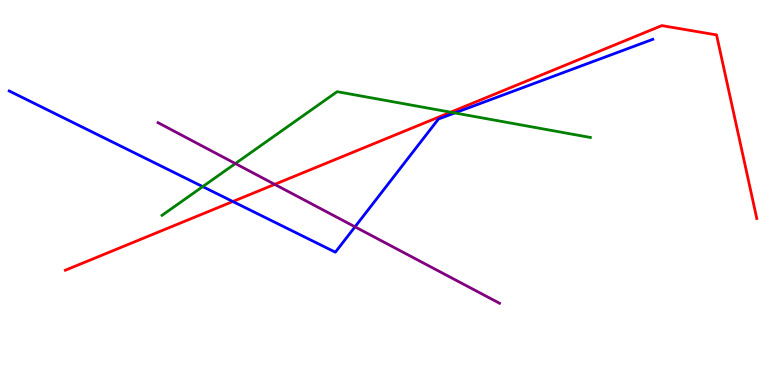[{'lines': ['blue', 'red'], 'intersections': [{'x': 3.0, 'y': 4.77}]}, {'lines': ['green', 'red'], 'intersections': [{'x': 5.81, 'y': 7.09}]}, {'lines': ['purple', 'red'], 'intersections': [{'x': 3.54, 'y': 5.21}]}, {'lines': ['blue', 'green'], 'intersections': [{'x': 2.62, 'y': 5.15}, {'x': 5.87, 'y': 7.07}]}, {'lines': ['blue', 'purple'], 'intersections': [{'x': 4.58, 'y': 4.11}]}, {'lines': ['green', 'purple'], 'intersections': [{'x': 3.04, 'y': 5.75}]}]